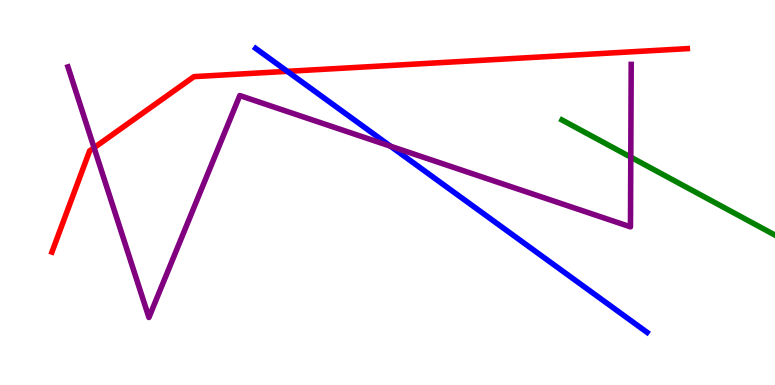[{'lines': ['blue', 'red'], 'intersections': [{'x': 3.71, 'y': 8.15}]}, {'lines': ['green', 'red'], 'intersections': []}, {'lines': ['purple', 'red'], 'intersections': [{'x': 1.21, 'y': 6.16}]}, {'lines': ['blue', 'green'], 'intersections': []}, {'lines': ['blue', 'purple'], 'intersections': [{'x': 5.04, 'y': 6.2}]}, {'lines': ['green', 'purple'], 'intersections': [{'x': 8.14, 'y': 5.92}]}]